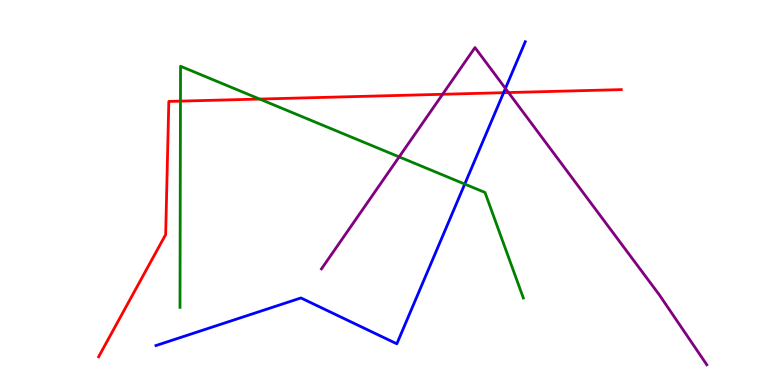[{'lines': ['blue', 'red'], 'intersections': [{'x': 6.5, 'y': 7.59}]}, {'lines': ['green', 'red'], 'intersections': [{'x': 2.33, 'y': 7.37}, {'x': 3.35, 'y': 7.43}]}, {'lines': ['purple', 'red'], 'intersections': [{'x': 5.71, 'y': 7.55}, {'x': 6.56, 'y': 7.6}]}, {'lines': ['blue', 'green'], 'intersections': [{'x': 6.0, 'y': 5.22}]}, {'lines': ['blue', 'purple'], 'intersections': [{'x': 6.52, 'y': 7.7}]}, {'lines': ['green', 'purple'], 'intersections': [{'x': 5.15, 'y': 5.93}]}]